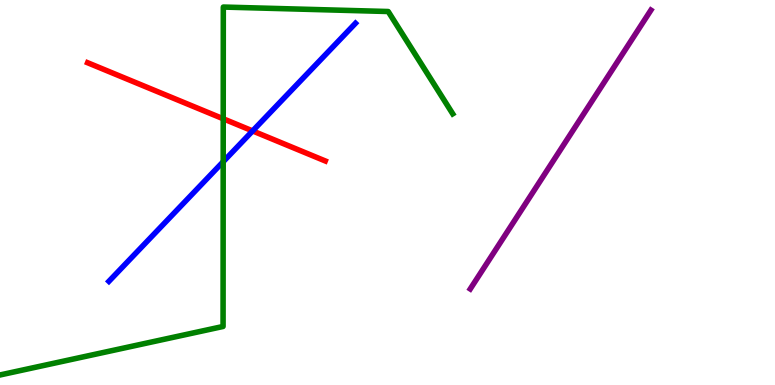[{'lines': ['blue', 'red'], 'intersections': [{'x': 3.26, 'y': 6.6}]}, {'lines': ['green', 'red'], 'intersections': [{'x': 2.88, 'y': 6.91}]}, {'lines': ['purple', 'red'], 'intersections': []}, {'lines': ['blue', 'green'], 'intersections': [{'x': 2.88, 'y': 5.8}]}, {'lines': ['blue', 'purple'], 'intersections': []}, {'lines': ['green', 'purple'], 'intersections': []}]